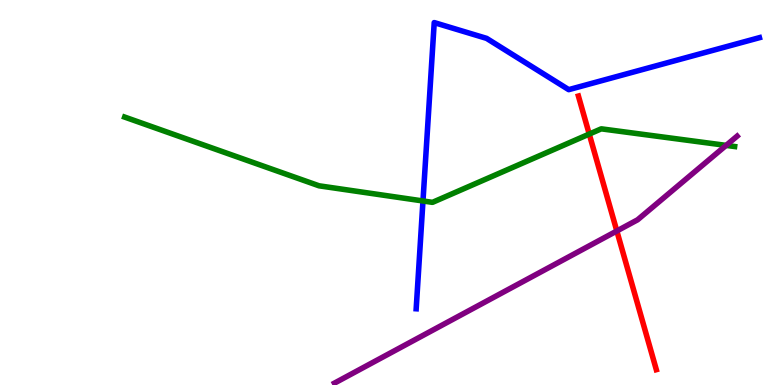[{'lines': ['blue', 'red'], 'intersections': []}, {'lines': ['green', 'red'], 'intersections': [{'x': 7.6, 'y': 6.52}]}, {'lines': ['purple', 'red'], 'intersections': [{'x': 7.96, 'y': 4.0}]}, {'lines': ['blue', 'green'], 'intersections': [{'x': 5.46, 'y': 4.78}]}, {'lines': ['blue', 'purple'], 'intersections': []}, {'lines': ['green', 'purple'], 'intersections': [{'x': 9.37, 'y': 6.22}]}]